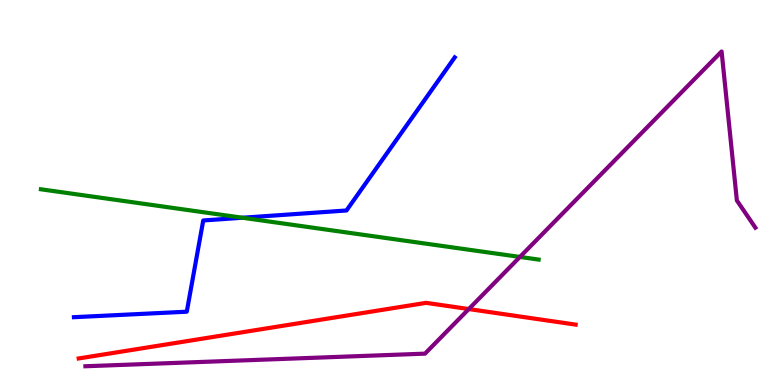[{'lines': ['blue', 'red'], 'intersections': []}, {'lines': ['green', 'red'], 'intersections': []}, {'lines': ['purple', 'red'], 'intersections': [{'x': 6.05, 'y': 1.97}]}, {'lines': ['blue', 'green'], 'intersections': [{'x': 3.13, 'y': 4.34}]}, {'lines': ['blue', 'purple'], 'intersections': []}, {'lines': ['green', 'purple'], 'intersections': [{'x': 6.71, 'y': 3.33}]}]